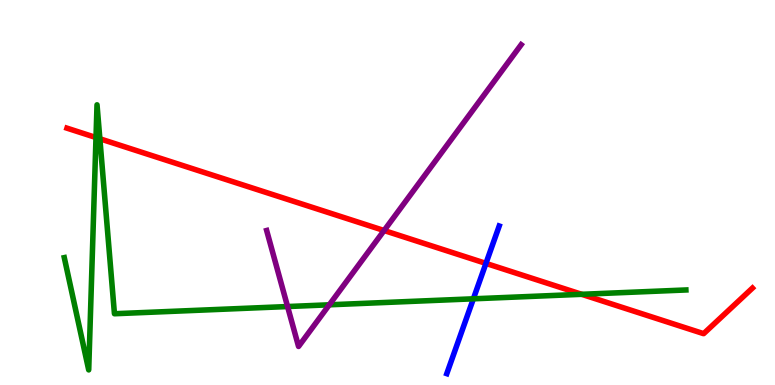[{'lines': ['blue', 'red'], 'intersections': [{'x': 6.27, 'y': 3.16}]}, {'lines': ['green', 'red'], 'intersections': [{'x': 1.24, 'y': 6.43}, {'x': 1.29, 'y': 6.4}, {'x': 7.51, 'y': 2.36}]}, {'lines': ['purple', 'red'], 'intersections': [{'x': 4.96, 'y': 4.01}]}, {'lines': ['blue', 'green'], 'intersections': [{'x': 6.11, 'y': 2.24}]}, {'lines': ['blue', 'purple'], 'intersections': []}, {'lines': ['green', 'purple'], 'intersections': [{'x': 3.71, 'y': 2.04}, {'x': 4.25, 'y': 2.08}]}]